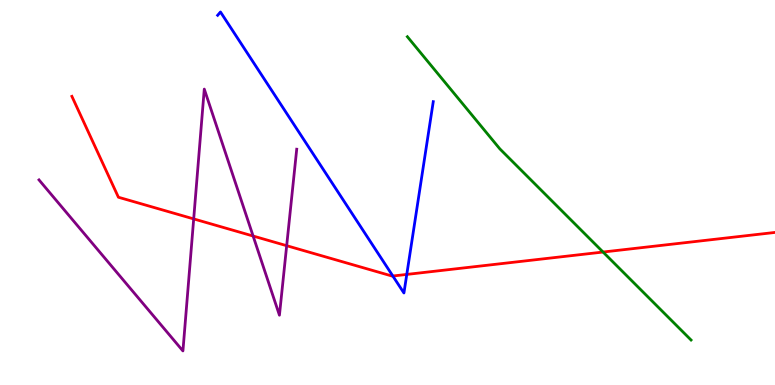[{'lines': ['blue', 'red'], 'intersections': [{'x': 5.07, 'y': 2.83}, {'x': 5.25, 'y': 2.87}]}, {'lines': ['green', 'red'], 'intersections': [{'x': 7.78, 'y': 3.45}]}, {'lines': ['purple', 'red'], 'intersections': [{'x': 2.5, 'y': 4.31}, {'x': 3.27, 'y': 3.87}, {'x': 3.7, 'y': 3.62}]}, {'lines': ['blue', 'green'], 'intersections': []}, {'lines': ['blue', 'purple'], 'intersections': []}, {'lines': ['green', 'purple'], 'intersections': []}]